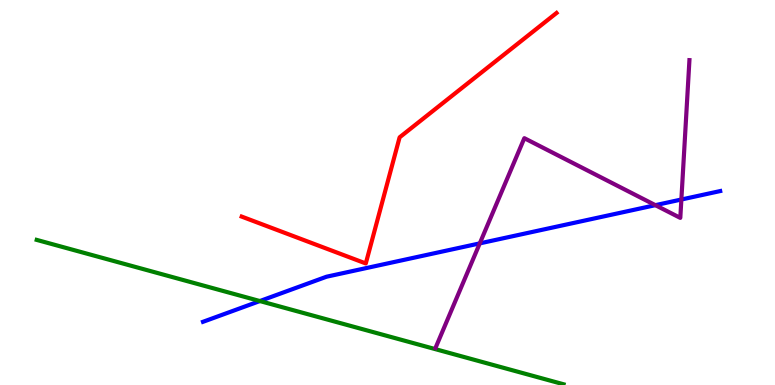[{'lines': ['blue', 'red'], 'intersections': []}, {'lines': ['green', 'red'], 'intersections': []}, {'lines': ['purple', 'red'], 'intersections': []}, {'lines': ['blue', 'green'], 'intersections': [{'x': 3.35, 'y': 2.18}]}, {'lines': ['blue', 'purple'], 'intersections': [{'x': 6.19, 'y': 3.68}, {'x': 8.46, 'y': 4.67}, {'x': 8.79, 'y': 4.82}]}, {'lines': ['green', 'purple'], 'intersections': []}]